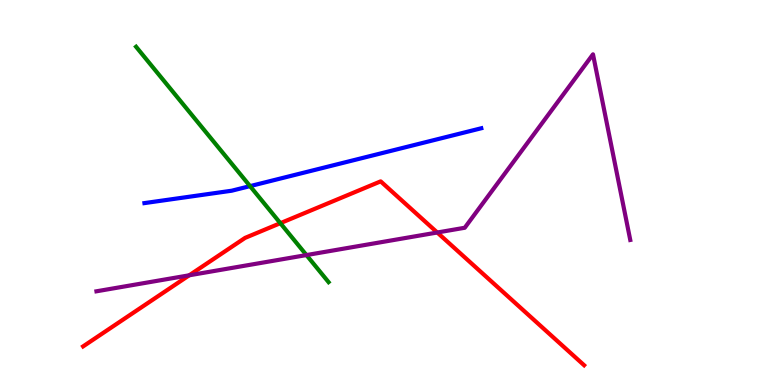[{'lines': ['blue', 'red'], 'intersections': []}, {'lines': ['green', 'red'], 'intersections': [{'x': 3.62, 'y': 4.2}]}, {'lines': ['purple', 'red'], 'intersections': [{'x': 2.44, 'y': 2.85}, {'x': 5.64, 'y': 3.96}]}, {'lines': ['blue', 'green'], 'intersections': [{'x': 3.23, 'y': 5.17}]}, {'lines': ['blue', 'purple'], 'intersections': []}, {'lines': ['green', 'purple'], 'intersections': [{'x': 3.95, 'y': 3.37}]}]